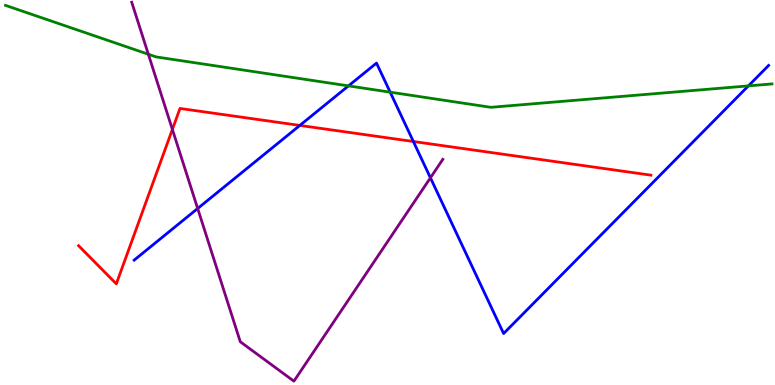[{'lines': ['blue', 'red'], 'intersections': [{'x': 3.87, 'y': 6.74}, {'x': 5.33, 'y': 6.32}]}, {'lines': ['green', 'red'], 'intersections': []}, {'lines': ['purple', 'red'], 'intersections': [{'x': 2.22, 'y': 6.64}]}, {'lines': ['blue', 'green'], 'intersections': [{'x': 4.5, 'y': 7.77}, {'x': 5.03, 'y': 7.61}, {'x': 9.66, 'y': 7.77}]}, {'lines': ['blue', 'purple'], 'intersections': [{'x': 2.55, 'y': 4.58}, {'x': 5.55, 'y': 5.38}]}, {'lines': ['green', 'purple'], 'intersections': [{'x': 1.91, 'y': 8.59}]}]